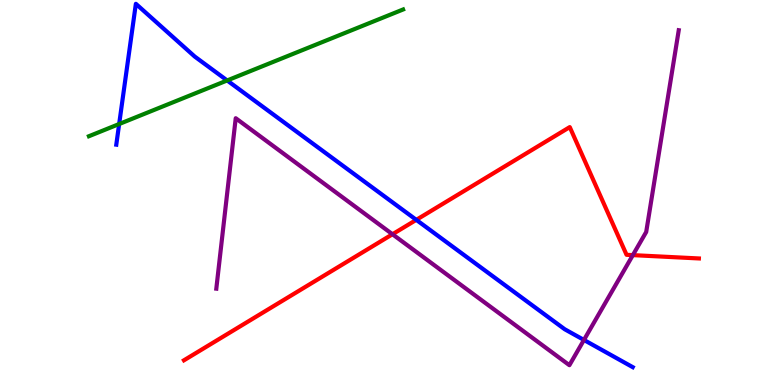[{'lines': ['blue', 'red'], 'intersections': [{'x': 5.37, 'y': 4.29}]}, {'lines': ['green', 'red'], 'intersections': []}, {'lines': ['purple', 'red'], 'intersections': [{'x': 5.06, 'y': 3.92}, {'x': 8.17, 'y': 3.37}]}, {'lines': ['blue', 'green'], 'intersections': [{'x': 1.54, 'y': 6.78}, {'x': 2.93, 'y': 7.91}]}, {'lines': ['blue', 'purple'], 'intersections': [{'x': 7.53, 'y': 1.17}]}, {'lines': ['green', 'purple'], 'intersections': []}]